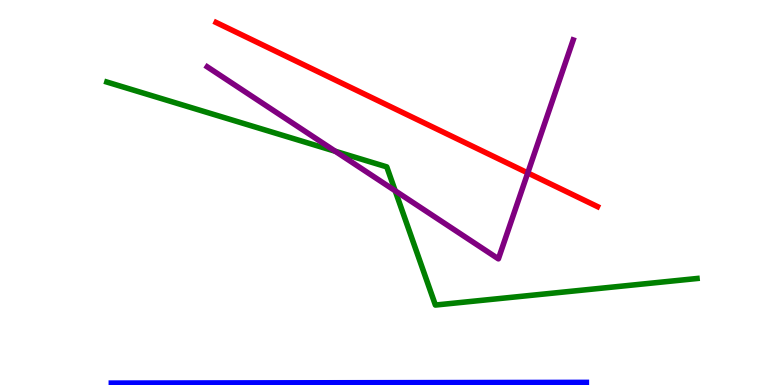[{'lines': ['blue', 'red'], 'intersections': []}, {'lines': ['green', 'red'], 'intersections': []}, {'lines': ['purple', 'red'], 'intersections': [{'x': 6.81, 'y': 5.51}]}, {'lines': ['blue', 'green'], 'intersections': []}, {'lines': ['blue', 'purple'], 'intersections': []}, {'lines': ['green', 'purple'], 'intersections': [{'x': 4.33, 'y': 6.07}, {'x': 5.1, 'y': 5.04}]}]